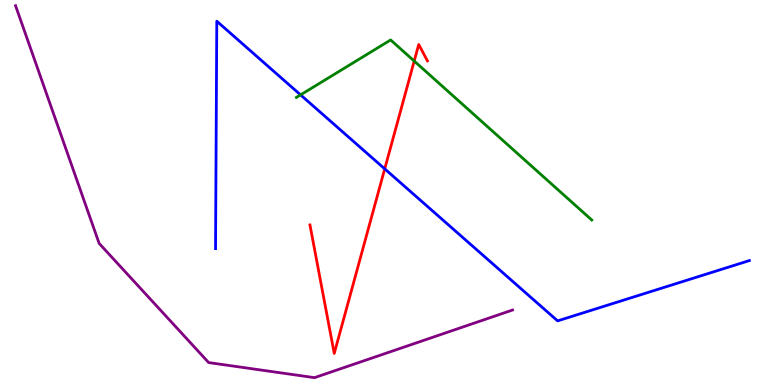[{'lines': ['blue', 'red'], 'intersections': [{'x': 4.96, 'y': 5.61}]}, {'lines': ['green', 'red'], 'intersections': [{'x': 5.34, 'y': 8.41}]}, {'lines': ['purple', 'red'], 'intersections': []}, {'lines': ['blue', 'green'], 'intersections': [{'x': 3.88, 'y': 7.54}]}, {'lines': ['blue', 'purple'], 'intersections': []}, {'lines': ['green', 'purple'], 'intersections': []}]